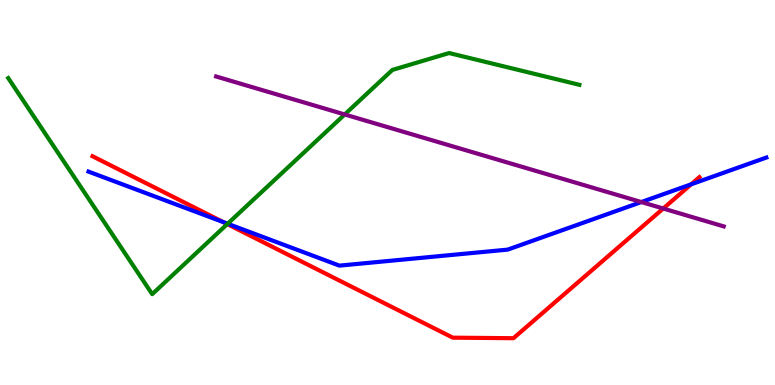[{'lines': ['blue', 'red'], 'intersections': [{'x': 2.88, 'y': 4.23}, {'x': 8.92, 'y': 5.21}]}, {'lines': ['green', 'red'], 'intersections': [{'x': 2.93, 'y': 4.18}]}, {'lines': ['purple', 'red'], 'intersections': [{'x': 8.56, 'y': 4.58}]}, {'lines': ['blue', 'green'], 'intersections': [{'x': 2.94, 'y': 4.19}]}, {'lines': ['blue', 'purple'], 'intersections': [{'x': 8.28, 'y': 4.75}]}, {'lines': ['green', 'purple'], 'intersections': [{'x': 4.45, 'y': 7.03}]}]